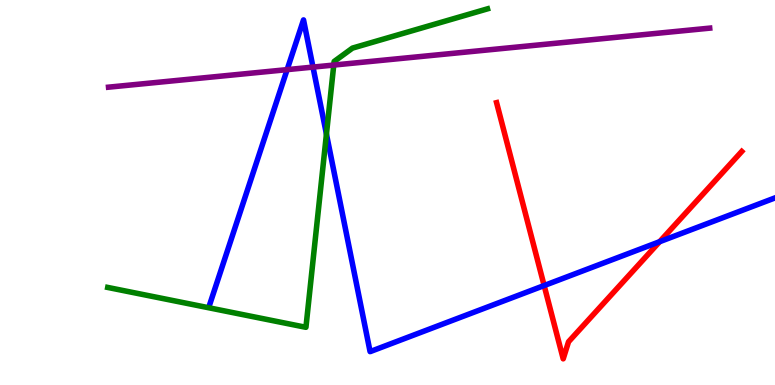[{'lines': ['blue', 'red'], 'intersections': [{'x': 7.02, 'y': 2.58}, {'x': 8.51, 'y': 3.72}]}, {'lines': ['green', 'red'], 'intersections': []}, {'lines': ['purple', 'red'], 'intersections': []}, {'lines': ['blue', 'green'], 'intersections': [{'x': 4.21, 'y': 6.52}]}, {'lines': ['blue', 'purple'], 'intersections': [{'x': 3.7, 'y': 8.19}, {'x': 4.04, 'y': 8.26}]}, {'lines': ['green', 'purple'], 'intersections': [{'x': 4.31, 'y': 8.31}]}]